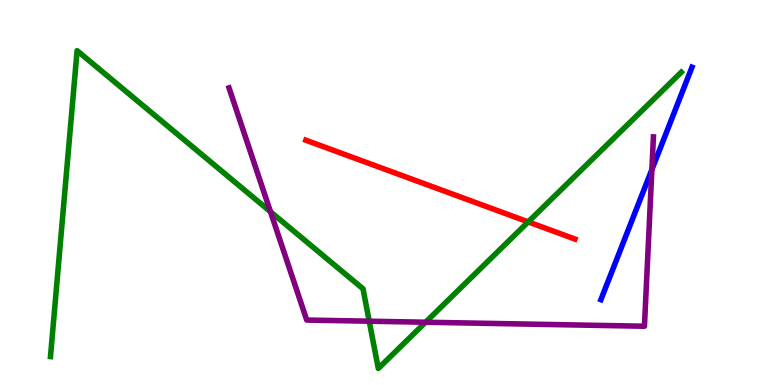[{'lines': ['blue', 'red'], 'intersections': []}, {'lines': ['green', 'red'], 'intersections': [{'x': 6.82, 'y': 4.24}]}, {'lines': ['purple', 'red'], 'intersections': []}, {'lines': ['blue', 'green'], 'intersections': []}, {'lines': ['blue', 'purple'], 'intersections': [{'x': 8.41, 'y': 5.59}]}, {'lines': ['green', 'purple'], 'intersections': [{'x': 3.49, 'y': 4.5}, {'x': 4.76, 'y': 1.66}, {'x': 5.49, 'y': 1.63}]}]